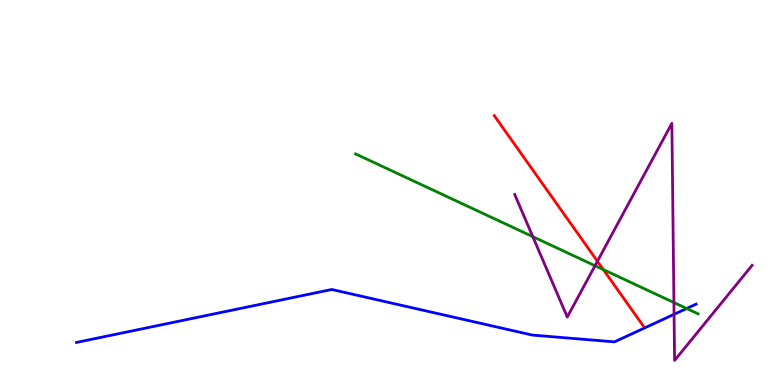[{'lines': ['blue', 'red'], 'intersections': []}, {'lines': ['green', 'red'], 'intersections': [{'x': 7.79, 'y': 3.0}]}, {'lines': ['purple', 'red'], 'intersections': [{'x': 7.71, 'y': 3.21}]}, {'lines': ['blue', 'green'], 'intersections': [{'x': 8.86, 'y': 1.99}]}, {'lines': ['blue', 'purple'], 'intersections': [{'x': 8.7, 'y': 1.84}]}, {'lines': ['green', 'purple'], 'intersections': [{'x': 6.87, 'y': 3.85}, {'x': 7.68, 'y': 3.1}, {'x': 8.7, 'y': 2.14}]}]